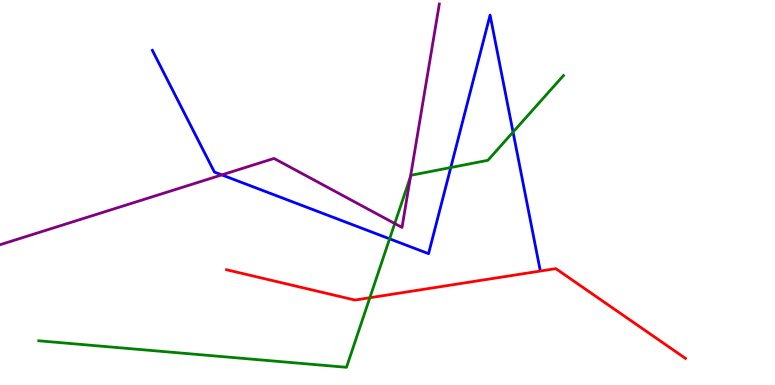[{'lines': ['blue', 'red'], 'intersections': []}, {'lines': ['green', 'red'], 'intersections': [{'x': 4.77, 'y': 2.27}]}, {'lines': ['purple', 'red'], 'intersections': []}, {'lines': ['blue', 'green'], 'intersections': [{'x': 5.03, 'y': 3.8}, {'x': 5.82, 'y': 5.65}, {'x': 6.62, 'y': 6.57}]}, {'lines': ['blue', 'purple'], 'intersections': [{'x': 2.86, 'y': 5.46}]}, {'lines': ['green', 'purple'], 'intersections': [{'x': 5.09, 'y': 4.19}, {'x': 5.3, 'y': 5.41}]}]